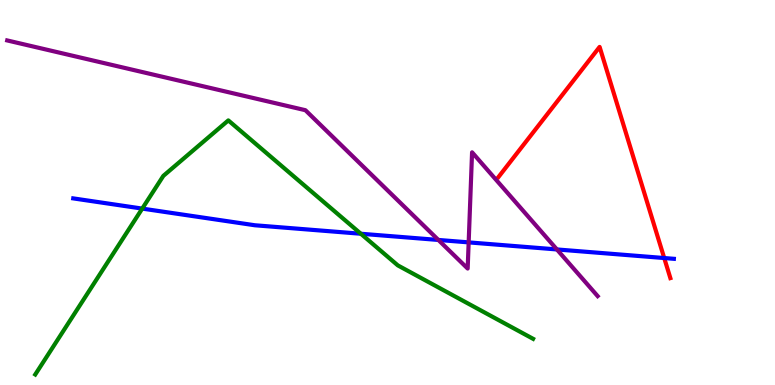[{'lines': ['blue', 'red'], 'intersections': [{'x': 8.57, 'y': 3.3}]}, {'lines': ['green', 'red'], 'intersections': []}, {'lines': ['purple', 'red'], 'intersections': []}, {'lines': ['blue', 'green'], 'intersections': [{'x': 1.84, 'y': 4.58}, {'x': 4.66, 'y': 3.93}]}, {'lines': ['blue', 'purple'], 'intersections': [{'x': 5.66, 'y': 3.77}, {'x': 6.05, 'y': 3.7}, {'x': 7.19, 'y': 3.52}]}, {'lines': ['green', 'purple'], 'intersections': []}]